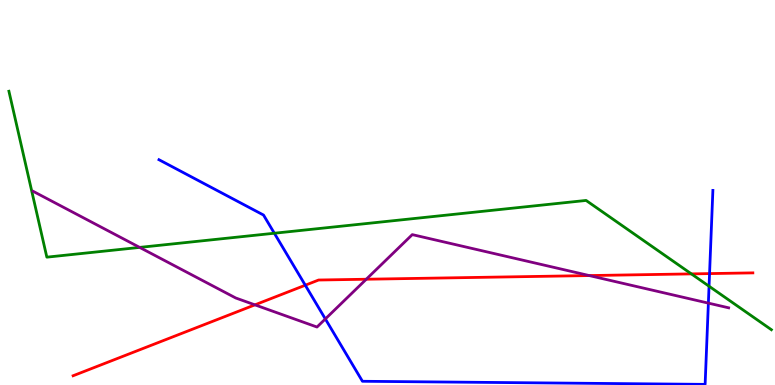[{'lines': ['blue', 'red'], 'intersections': [{'x': 3.94, 'y': 2.59}, {'x': 9.16, 'y': 2.89}]}, {'lines': ['green', 'red'], 'intersections': [{'x': 8.92, 'y': 2.89}]}, {'lines': ['purple', 'red'], 'intersections': [{'x': 3.29, 'y': 2.08}, {'x': 4.73, 'y': 2.75}, {'x': 7.6, 'y': 2.84}]}, {'lines': ['blue', 'green'], 'intersections': [{'x': 3.54, 'y': 3.94}, {'x': 9.15, 'y': 2.57}]}, {'lines': ['blue', 'purple'], 'intersections': [{'x': 4.2, 'y': 1.72}, {'x': 9.14, 'y': 2.13}]}, {'lines': ['green', 'purple'], 'intersections': [{'x': 1.8, 'y': 3.57}]}]